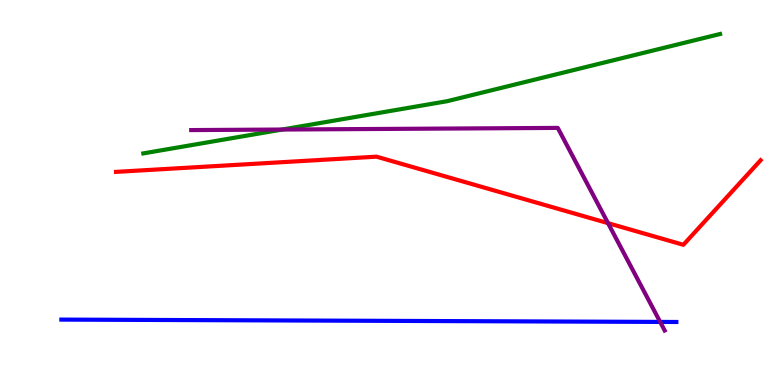[{'lines': ['blue', 'red'], 'intersections': []}, {'lines': ['green', 'red'], 'intersections': []}, {'lines': ['purple', 'red'], 'intersections': [{'x': 7.85, 'y': 4.2}]}, {'lines': ['blue', 'green'], 'intersections': []}, {'lines': ['blue', 'purple'], 'intersections': [{'x': 8.52, 'y': 1.64}]}, {'lines': ['green', 'purple'], 'intersections': [{'x': 3.64, 'y': 6.64}]}]